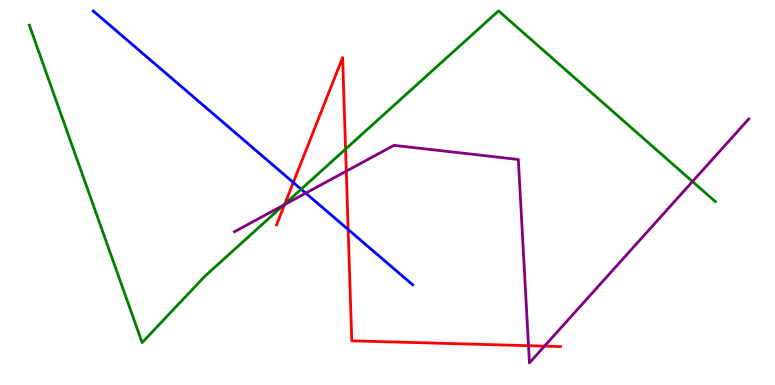[{'lines': ['blue', 'red'], 'intersections': [{'x': 3.78, 'y': 5.26}, {'x': 4.49, 'y': 4.04}]}, {'lines': ['green', 'red'], 'intersections': [{'x': 3.67, 'y': 4.7}, {'x': 4.46, 'y': 6.13}]}, {'lines': ['purple', 'red'], 'intersections': [{'x': 3.67, 'y': 4.69}, {'x': 4.47, 'y': 5.55}, {'x': 6.82, 'y': 1.02}, {'x': 7.03, 'y': 1.01}]}, {'lines': ['blue', 'green'], 'intersections': [{'x': 3.89, 'y': 5.09}]}, {'lines': ['blue', 'purple'], 'intersections': [{'x': 3.94, 'y': 4.98}]}, {'lines': ['green', 'purple'], 'intersections': [{'x': 3.66, 'y': 4.67}, {'x': 8.94, 'y': 5.28}]}]